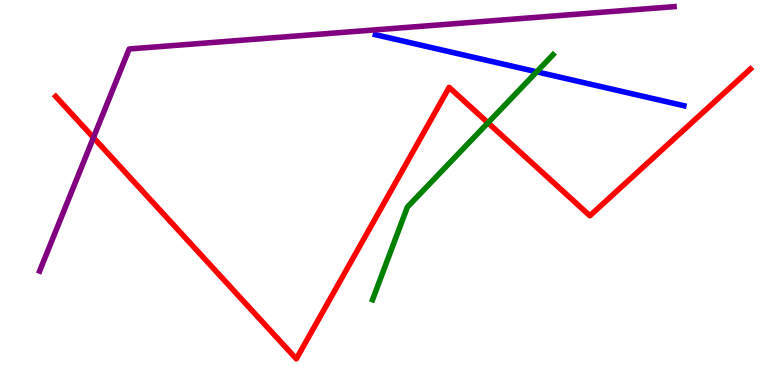[{'lines': ['blue', 'red'], 'intersections': []}, {'lines': ['green', 'red'], 'intersections': [{'x': 6.3, 'y': 6.81}]}, {'lines': ['purple', 'red'], 'intersections': [{'x': 1.21, 'y': 6.43}]}, {'lines': ['blue', 'green'], 'intersections': [{'x': 6.93, 'y': 8.13}]}, {'lines': ['blue', 'purple'], 'intersections': []}, {'lines': ['green', 'purple'], 'intersections': []}]